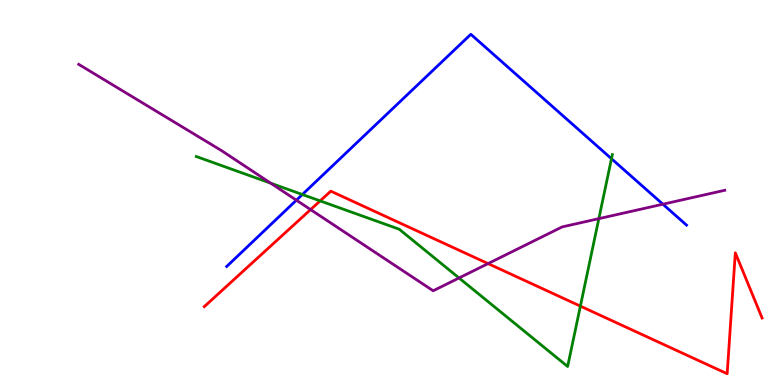[{'lines': ['blue', 'red'], 'intersections': []}, {'lines': ['green', 'red'], 'intersections': [{'x': 4.13, 'y': 4.78}, {'x': 7.49, 'y': 2.05}]}, {'lines': ['purple', 'red'], 'intersections': [{'x': 4.01, 'y': 4.56}, {'x': 6.3, 'y': 3.15}]}, {'lines': ['blue', 'green'], 'intersections': [{'x': 3.9, 'y': 4.95}, {'x': 7.89, 'y': 5.88}]}, {'lines': ['blue', 'purple'], 'intersections': [{'x': 3.82, 'y': 4.8}, {'x': 8.55, 'y': 4.7}]}, {'lines': ['green', 'purple'], 'intersections': [{'x': 3.49, 'y': 5.24}, {'x': 5.92, 'y': 2.78}, {'x': 7.73, 'y': 4.32}]}]